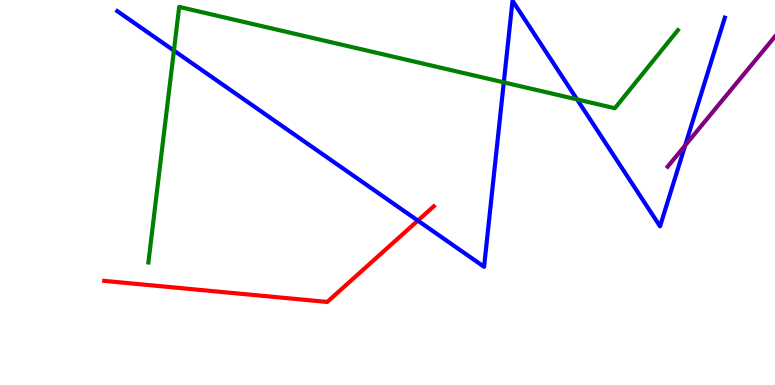[{'lines': ['blue', 'red'], 'intersections': [{'x': 5.39, 'y': 4.27}]}, {'lines': ['green', 'red'], 'intersections': []}, {'lines': ['purple', 'red'], 'intersections': []}, {'lines': ['blue', 'green'], 'intersections': [{'x': 2.24, 'y': 8.69}, {'x': 6.5, 'y': 7.86}, {'x': 7.45, 'y': 7.42}]}, {'lines': ['blue', 'purple'], 'intersections': [{'x': 8.84, 'y': 6.22}]}, {'lines': ['green', 'purple'], 'intersections': []}]